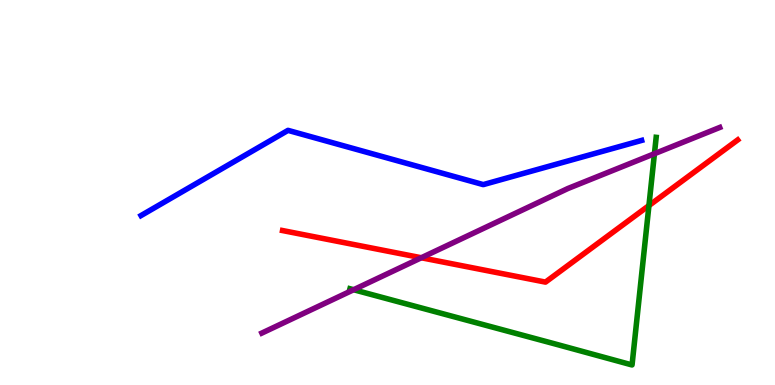[{'lines': ['blue', 'red'], 'intersections': []}, {'lines': ['green', 'red'], 'intersections': [{'x': 8.37, 'y': 4.66}]}, {'lines': ['purple', 'red'], 'intersections': [{'x': 5.44, 'y': 3.31}]}, {'lines': ['blue', 'green'], 'intersections': []}, {'lines': ['blue', 'purple'], 'intersections': []}, {'lines': ['green', 'purple'], 'intersections': [{'x': 4.56, 'y': 2.47}, {'x': 8.44, 'y': 6.01}]}]